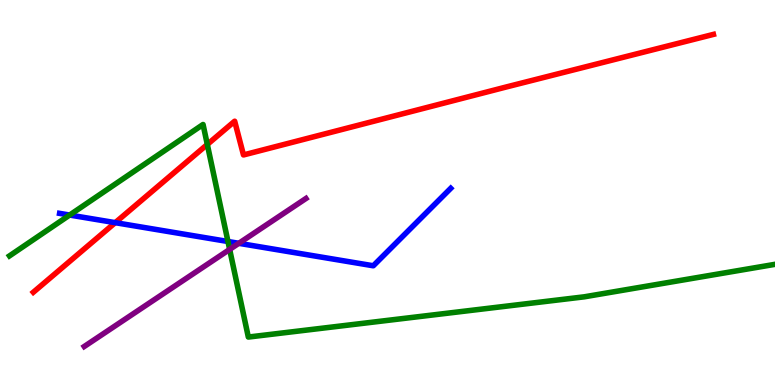[{'lines': ['blue', 'red'], 'intersections': [{'x': 1.49, 'y': 4.22}]}, {'lines': ['green', 'red'], 'intersections': [{'x': 2.67, 'y': 6.25}]}, {'lines': ['purple', 'red'], 'intersections': []}, {'lines': ['blue', 'green'], 'intersections': [{'x': 0.899, 'y': 4.41}, {'x': 2.94, 'y': 3.73}]}, {'lines': ['blue', 'purple'], 'intersections': [{'x': 3.08, 'y': 3.68}]}, {'lines': ['green', 'purple'], 'intersections': [{'x': 2.96, 'y': 3.52}]}]